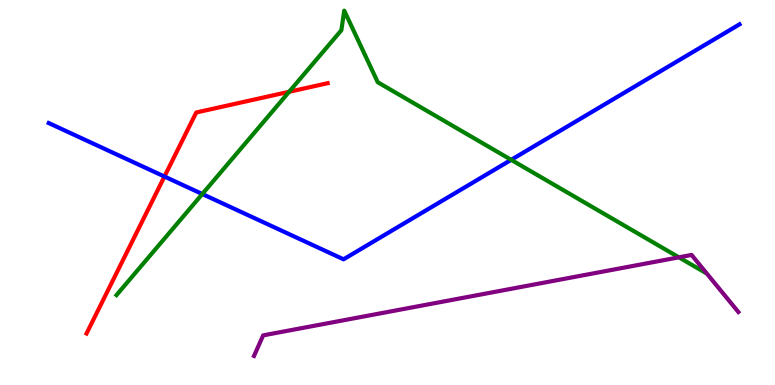[{'lines': ['blue', 'red'], 'intersections': [{'x': 2.12, 'y': 5.41}]}, {'lines': ['green', 'red'], 'intersections': [{'x': 3.73, 'y': 7.62}]}, {'lines': ['purple', 'red'], 'intersections': []}, {'lines': ['blue', 'green'], 'intersections': [{'x': 2.61, 'y': 4.96}, {'x': 6.6, 'y': 5.85}]}, {'lines': ['blue', 'purple'], 'intersections': []}, {'lines': ['green', 'purple'], 'intersections': [{'x': 8.76, 'y': 3.32}]}]